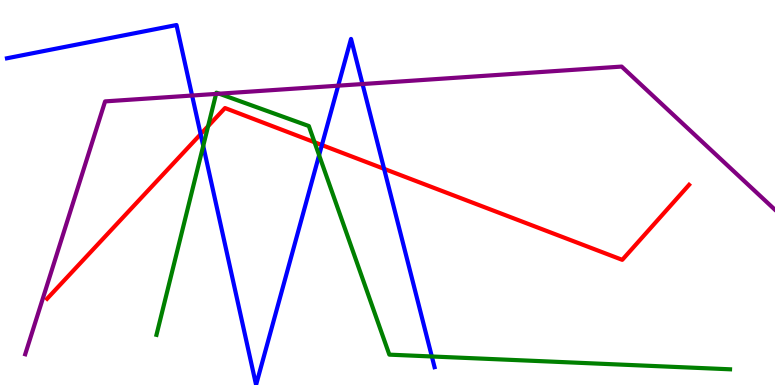[{'lines': ['blue', 'red'], 'intersections': [{'x': 2.59, 'y': 6.52}, {'x': 4.15, 'y': 6.23}, {'x': 4.96, 'y': 5.61}]}, {'lines': ['green', 'red'], 'intersections': [{'x': 2.69, 'y': 6.72}, {'x': 4.06, 'y': 6.31}]}, {'lines': ['purple', 'red'], 'intersections': []}, {'lines': ['blue', 'green'], 'intersections': [{'x': 2.62, 'y': 6.21}, {'x': 4.12, 'y': 5.97}, {'x': 5.57, 'y': 0.741}]}, {'lines': ['blue', 'purple'], 'intersections': [{'x': 2.48, 'y': 7.52}, {'x': 4.36, 'y': 7.77}, {'x': 4.68, 'y': 7.82}]}, {'lines': ['green', 'purple'], 'intersections': [{'x': 2.79, 'y': 7.56}, {'x': 2.83, 'y': 7.57}]}]